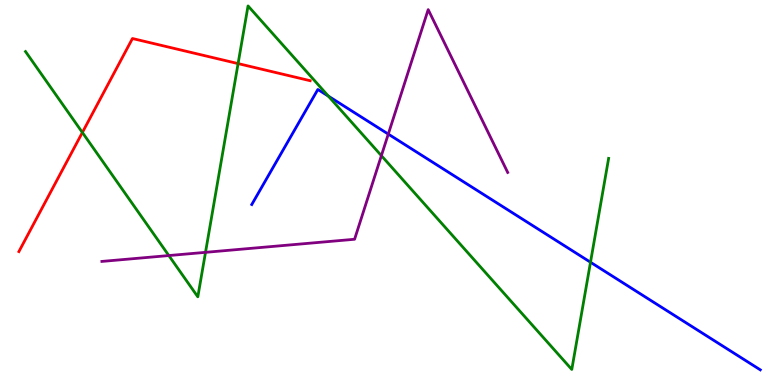[{'lines': ['blue', 'red'], 'intersections': []}, {'lines': ['green', 'red'], 'intersections': [{'x': 1.06, 'y': 6.56}, {'x': 3.07, 'y': 8.35}]}, {'lines': ['purple', 'red'], 'intersections': []}, {'lines': ['blue', 'green'], 'intersections': [{'x': 4.24, 'y': 7.5}, {'x': 7.62, 'y': 3.19}]}, {'lines': ['blue', 'purple'], 'intersections': [{'x': 5.01, 'y': 6.52}]}, {'lines': ['green', 'purple'], 'intersections': [{'x': 2.18, 'y': 3.36}, {'x': 2.65, 'y': 3.45}, {'x': 4.92, 'y': 5.96}]}]